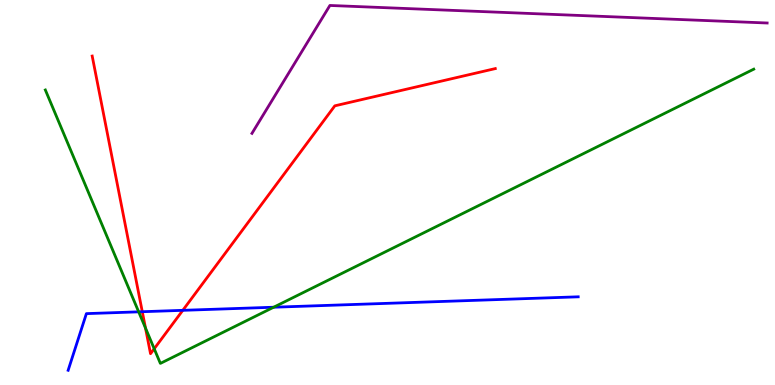[{'lines': ['blue', 'red'], 'intersections': [{'x': 1.84, 'y': 1.9}, {'x': 2.36, 'y': 1.94}]}, {'lines': ['green', 'red'], 'intersections': [{'x': 1.88, 'y': 1.48}, {'x': 1.99, 'y': 0.941}]}, {'lines': ['purple', 'red'], 'intersections': []}, {'lines': ['blue', 'green'], 'intersections': [{'x': 1.79, 'y': 1.9}, {'x': 3.53, 'y': 2.02}]}, {'lines': ['blue', 'purple'], 'intersections': []}, {'lines': ['green', 'purple'], 'intersections': []}]